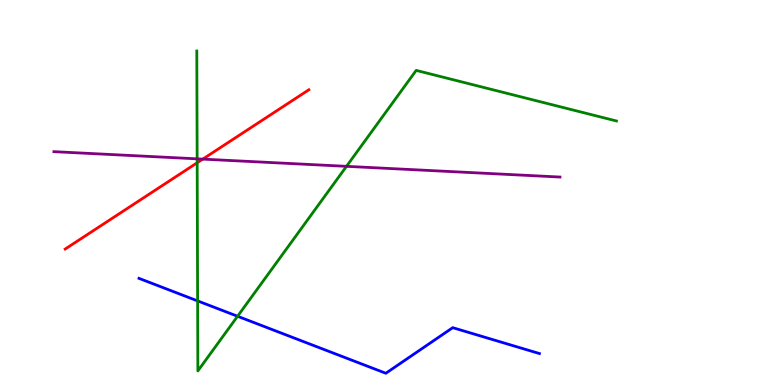[{'lines': ['blue', 'red'], 'intersections': []}, {'lines': ['green', 'red'], 'intersections': [{'x': 2.54, 'y': 5.77}]}, {'lines': ['purple', 'red'], 'intersections': [{'x': 2.62, 'y': 5.87}]}, {'lines': ['blue', 'green'], 'intersections': [{'x': 2.55, 'y': 2.18}, {'x': 3.07, 'y': 1.79}]}, {'lines': ['blue', 'purple'], 'intersections': []}, {'lines': ['green', 'purple'], 'intersections': [{'x': 2.54, 'y': 5.87}, {'x': 4.47, 'y': 5.68}]}]